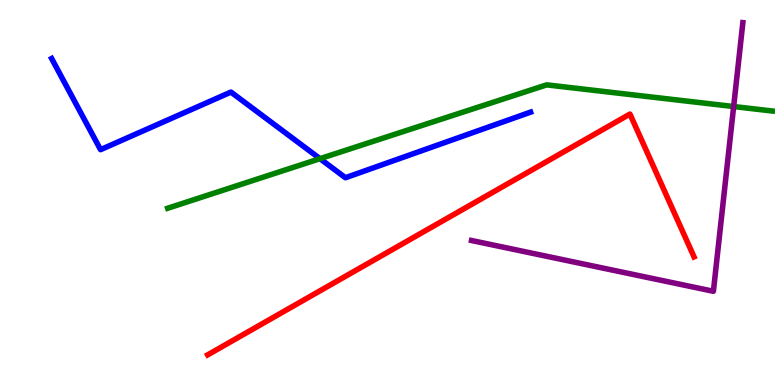[{'lines': ['blue', 'red'], 'intersections': []}, {'lines': ['green', 'red'], 'intersections': []}, {'lines': ['purple', 'red'], 'intersections': []}, {'lines': ['blue', 'green'], 'intersections': [{'x': 4.13, 'y': 5.88}]}, {'lines': ['blue', 'purple'], 'intersections': []}, {'lines': ['green', 'purple'], 'intersections': [{'x': 9.47, 'y': 7.23}]}]